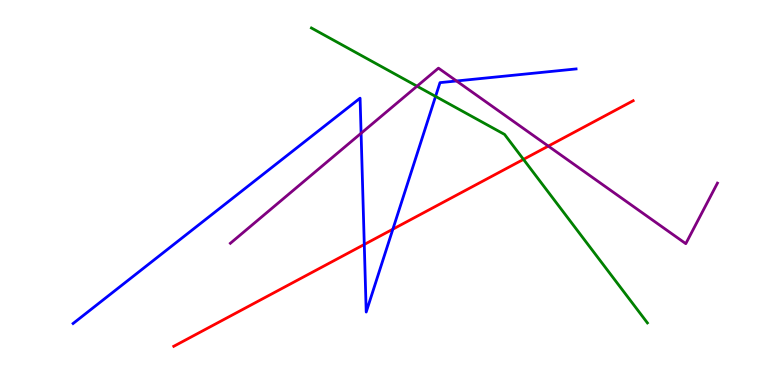[{'lines': ['blue', 'red'], 'intersections': [{'x': 4.7, 'y': 3.65}, {'x': 5.07, 'y': 4.05}]}, {'lines': ['green', 'red'], 'intersections': [{'x': 6.75, 'y': 5.86}]}, {'lines': ['purple', 'red'], 'intersections': [{'x': 7.07, 'y': 6.21}]}, {'lines': ['blue', 'green'], 'intersections': [{'x': 5.62, 'y': 7.5}]}, {'lines': ['blue', 'purple'], 'intersections': [{'x': 4.66, 'y': 6.54}, {'x': 5.89, 'y': 7.9}]}, {'lines': ['green', 'purple'], 'intersections': [{'x': 5.38, 'y': 7.76}]}]